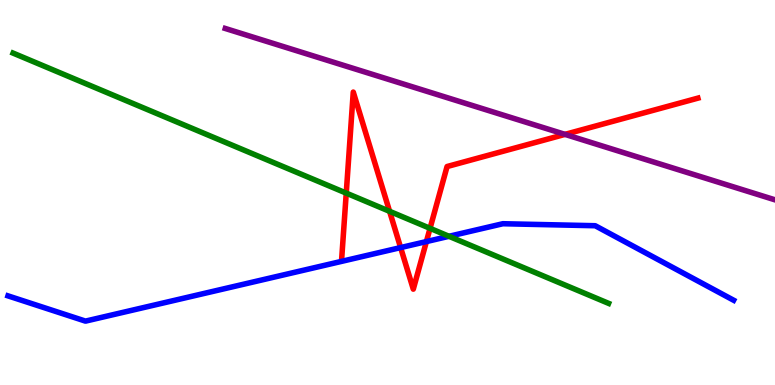[{'lines': ['blue', 'red'], 'intersections': [{'x': 5.17, 'y': 3.57}, {'x': 5.5, 'y': 3.73}]}, {'lines': ['green', 'red'], 'intersections': [{'x': 4.47, 'y': 4.98}, {'x': 5.03, 'y': 4.51}, {'x': 5.55, 'y': 4.07}]}, {'lines': ['purple', 'red'], 'intersections': [{'x': 7.29, 'y': 6.51}]}, {'lines': ['blue', 'green'], 'intersections': [{'x': 5.79, 'y': 3.86}]}, {'lines': ['blue', 'purple'], 'intersections': []}, {'lines': ['green', 'purple'], 'intersections': []}]